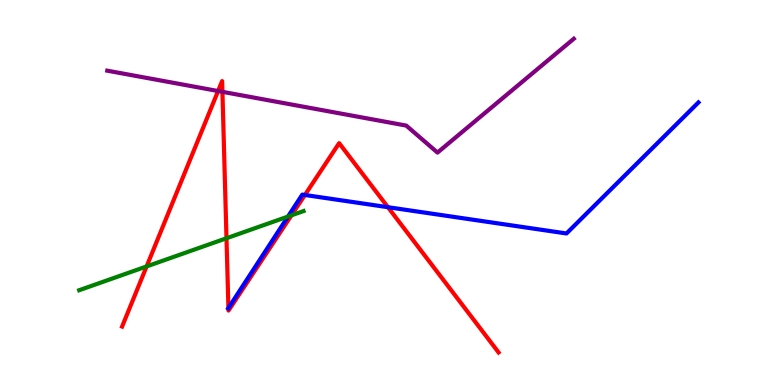[{'lines': ['blue', 'red'], 'intersections': [{'x': 2.95, 'y': 2.0}, {'x': 3.93, 'y': 4.94}, {'x': 5.01, 'y': 4.62}]}, {'lines': ['green', 'red'], 'intersections': [{'x': 1.89, 'y': 3.08}, {'x': 2.92, 'y': 3.81}, {'x': 3.76, 'y': 4.41}]}, {'lines': ['purple', 'red'], 'intersections': [{'x': 2.81, 'y': 7.64}, {'x': 2.87, 'y': 7.61}]}, {'lines': ['blue', 'green'], 'intersections': [{'x': 3.72, 'y': 4.38}]}, {'lines': ['blue', 'purple'], 'intersections': []}, {'lines': ['green', 'purple'], 'intersections': []}]